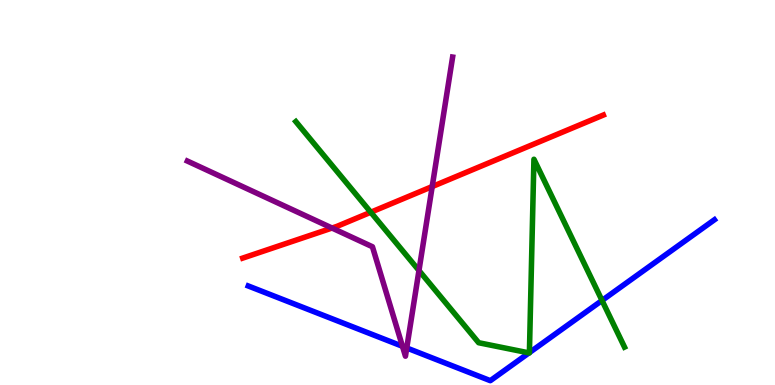[{'lines': ['blue', 'red'], 'intersections': []}, {'lines': ['green', 'red'], 'intersections': [{'x': 4.78, 'y': 4.49}]}, {'lines': ['purple', 'red'], 'intersections': [{'x': 4.28, 'y': 4.08}, {'x': 5.58, 'y': 5.15}]}, {'lines': ['blue', 'green'], 'intersections': [{'x': 6.83, 'y': 0.834}, {'x': 6.83, 'y': 0.842}, {'x': 7.77, 'y': 2.2}]}, {'lines': ['blue', 'purple'], 'intersections': [{'x': 5.19, 'y': 1.01}, {'x': 5.25, 'y': 0.962}]}, {'lines': ['green', 'purple'], 'intersections': [{'x': 5.41, 'y': 2.97}]}]